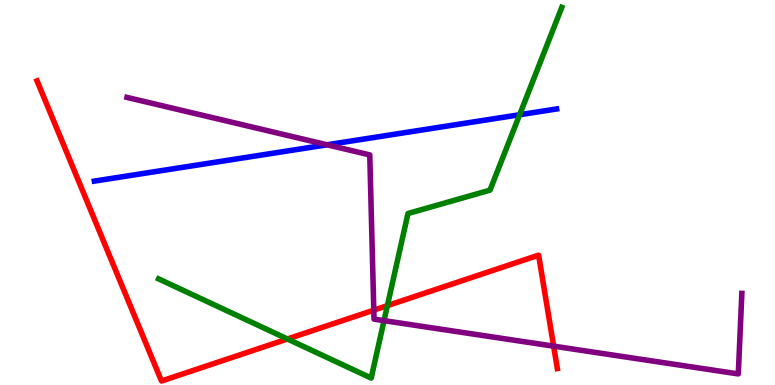[{'lines': ['blue', 'red'], 'intersections': []}, {'lines': ['green', 'red'], 'intersections': [{'x': 3.71, 'y': 1.2}, {'x': 5.0, 'y': 2.06}]}, {'lines': ['purple', 'red'], 'intersections': [{'x': 4.82, 'y': 1.94}, {'x': 7.14, 'y': 1.01}]}, {'lines': ['blue', 'green'], 'intersections': [{'x': 6.7, 'y': 7.02}]}, {'lines': ['blue', 'purple'], 'intersections': [{'x': 4.22, 'y': 6.24}]}, {'lines': ['green', 'purple'], 'intersections': [{'x': 4.96, 'y': 1.67}]}]